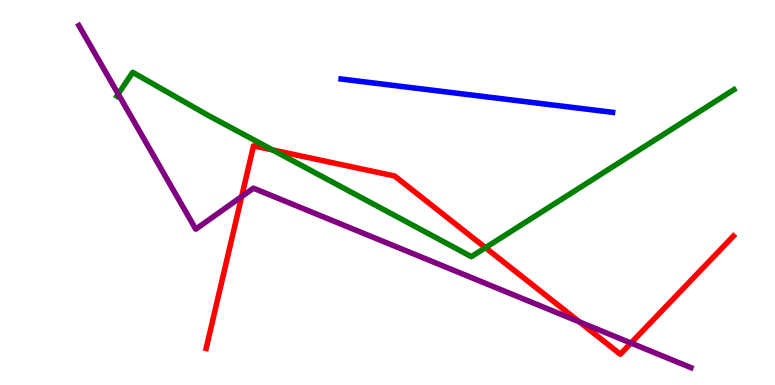[{'lines': ['blue', 'red'], 'intersections': []}, {'lines': ['green', 'red'], 'intersections': [{'x': 3.52, 'y': 6.11}, {'x': 6.26, 'y': 3.57}]}, {'lines': ['purple', 'red'], 'intersections': [{'x': 3.12, 'y': 4.89}, {'x': 7.48, 'y': 1.64}, {'x': 8.14, 'y': 1.09}]}, {'lines': ['blue', 'green'], 'intersections': []}, {'lines': ['blue', 'purple'], 'intersections': []}, {'lines': ['green', 'purple'], 'intersections': [{'x': 1.53, 'y': 7.56}]}]